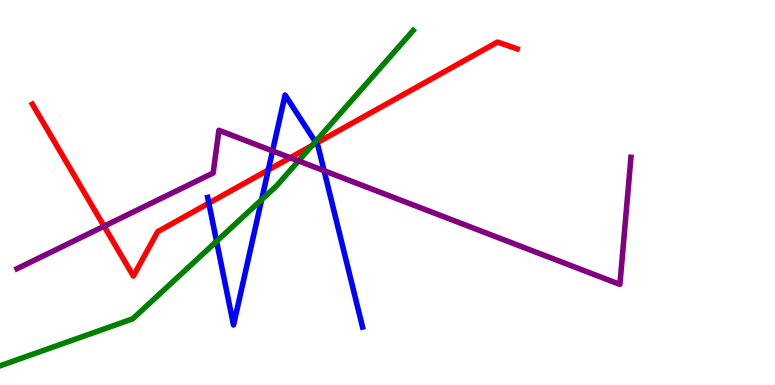[{'lines': ['blue', 'red'], 'intersections': [{'x': 2.69, 'y': 4.72}, {'x': 3.46, 'y': 5.58}, {'x': 4.08, 'y': 6.28}]}, {'lines': ['green', 'red'], 'intersections': [{'x': 4.03, 'y': 6.22}]}, {'lines': ['purple', 'red'], 'intersections': [{'x': 1.34, 'y': 4.12}, {'x': 3.75, 'y': 5.9}]}, {'lines': ['blue', 'green'], 'intersections': [{'x': 2.79, 'y': 3.73}, {'x': 3.38, 'y': 4.81}, {'x': 4.07, 'y': 6.32}]}, {'lines': ['blue', 'purple'], 'intersections': [{'x': 3.52, 'y': 6.08}, {'x': 4.18, 'y': 5.57}]}, {'lines': ['green', 'purple'], 'intersections': [{'x': 3.85, 'y': 5.82}]}]